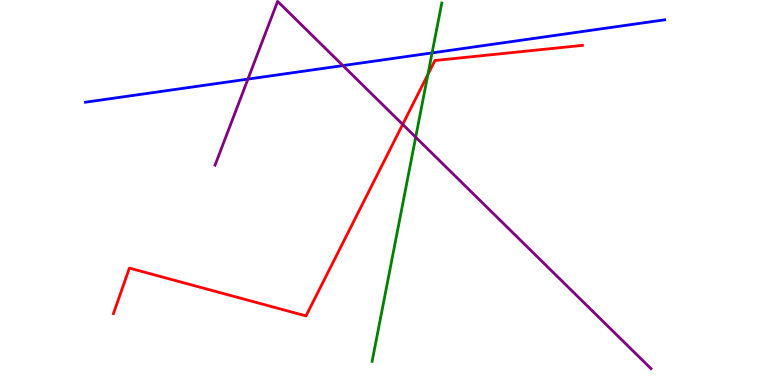[{'lines': ['blue', 'red'], 'intersections': []}, {'lines': ['green', 'red'], 'intersections': [{'x': 5.52, 'y': 8.06}]}, {'lines': ['purple', 'red'], 'intersections': [{'x': 5.2, 'y': 6.77}]}, {'lines': ['blue', 'green'], 'intersections': [{'x': 5.58, 'y': 8.63}]}, {'lines': ['blue', 'purple'], 'intersections': [{'x': 3.2, 'y': 7.95}, {'x': 4.42, 'y': 8.3}]}, {'lines': ['green', 'purple'], 'intersections': [{'x': 5.36, 'y': 6.44}]}]